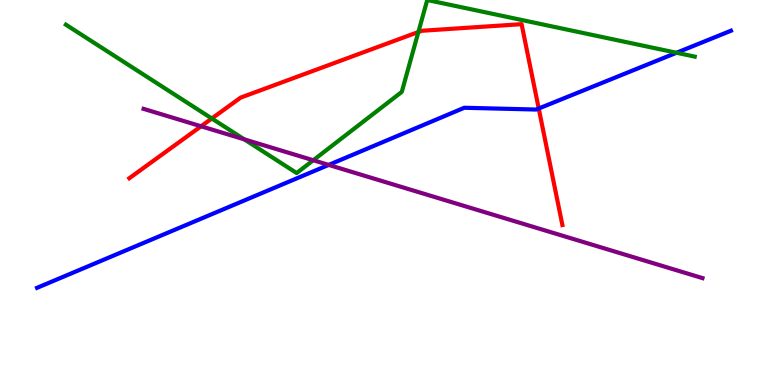[{'lines': ['blue', 'red'], 'intersections': [{'x': 6.95, 'y': 7.18}]}, {'lines': ['green', 'red'], 'intersections': [{'x': 2.73, 'y': 6.92}, {'x': 5.4, 'y': 9.17}]}, {'lines': ['purple', 'red'], 'intersections': [{'x': 2.59, 'y': 6.72}]}, {'lines': ['blue', 'green'], 'intersections': [{'x': 8.73, 'y': 8.63}]}, {'lines': ['blue', 'purple'], 'intersections': [{'x': 4.24, 'y': 5.72}]}, {'lines': ['green', 'purple'], 'intersections': [{'x': 3.15, 'y': 6.38}, {'x': 4.04, 'y': 5.84}]}]